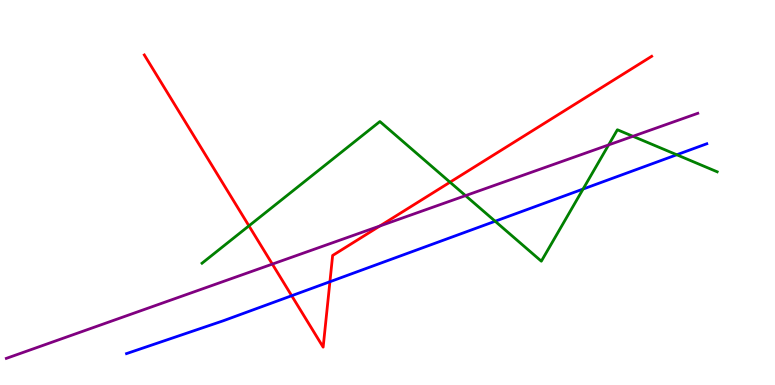[{'lines': ['blue', 'red'], 'intersections': [{'x': 3.76, 'y': 2.32}, {'x': 4.26, 'y': 2.68}]}, {'lines': ['green', 'red'], 'intersections': [{'x': 3.21, 'y': 4.13}, {'x': 5.81, 'y': 5.27}]}, {'lines': ['purple', 'red'], 'intersections': [{'x': 3.51, 'y': 3.14}, {'x': 4.9, 'y': 4.13}]}, {'lines': ['blue', 'green'], 'intersections': [{'x': 6.39, 'y': 4.25}, {'x': 7.52, 'y': 5.09}, {'x': 8.73, 'y': 5.98}]}, {'lines': ['blue', 'purple'], 'intersections': []}, {'lines': ['green', 'purple'], 'intersections': [{'x': 6.01, 'y': 4.92}, {'x': 7.85, 'y': 6.24}, {'x': 8.17, 'y': 6.46}]}]